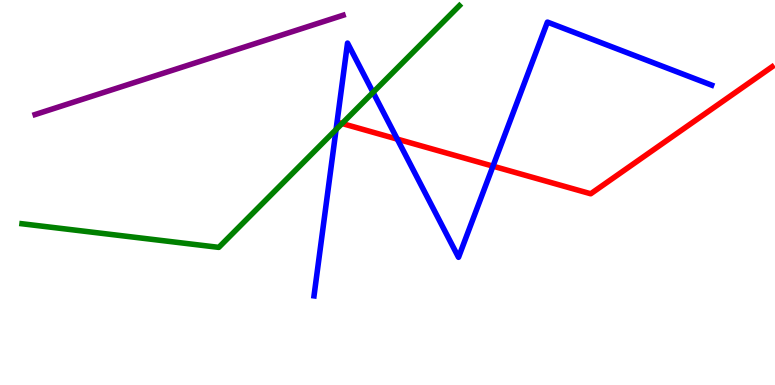[{'lines': ['blue', 'red'], 'intersections': [{'x': 5.13, 'y': 6.39}, {'x': 6.36, 'y': 5.68}]}, {'lines': ['green', 'red'], 'intersections': [{'x': 4.41, 'y': 6.79}]}, {'lines': ['purple', 'red'], 'intersections': []}, {'lines': ['blue', 'green'], 'intersections': [{'x': 4.34, 'y': 6.64}, {'x': 4.81, 'y': 7.6}]}, {'lines': ['blue', 'purple'], 'intersections': []}, {'lines': ['green', 'purple'], 'intersections': []}]